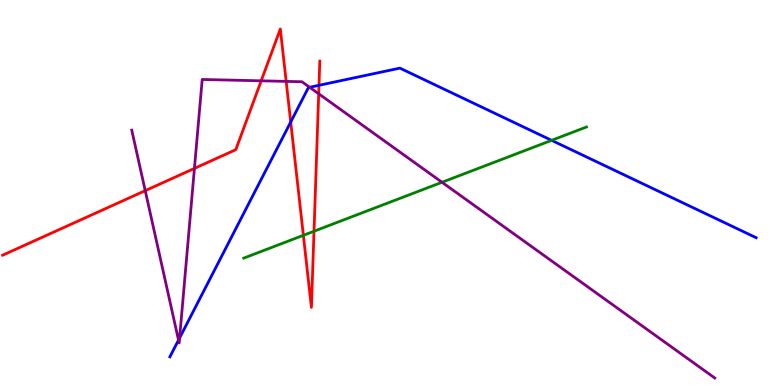[{'lines': ['blue', 'red'], 'intersections': [{'x': 3.75, 'y': 6.83}, {'x': 4.12, 'y': 7.78}]}, {'lines': ['green', 'red'], 'intersections': [{'x': 3.91, 'y': 3.89}, {'x': 4.05, 'y': 3.99}]}, {'lines': ['purple', 'red'], 'intersections': [{'x': 1.87, 'y': 5.05}, {'x': 2.51, 'y': 5.63}, {'x': 3.37, 'y': 7.9}, {'x': 3.69, 'y': 7.89}, {'x': 4.11, 'y': 7.56}]}, {'lines': ['blue', 'green'], 'intersections': [{'x': 7.12, 'y': 6.35}]}, {'lines': ['blue', 'purple'], 'intersections': [{'x': 2.3, 'y': 1.17}, {'x': 2.32, 'y': 1.22}, {'x': 4.0, 'y': 7.73}]}, {'lines': ['green', 'purple'], 'intersections': [{'x': 5.7, 'y': 5.27}]}]